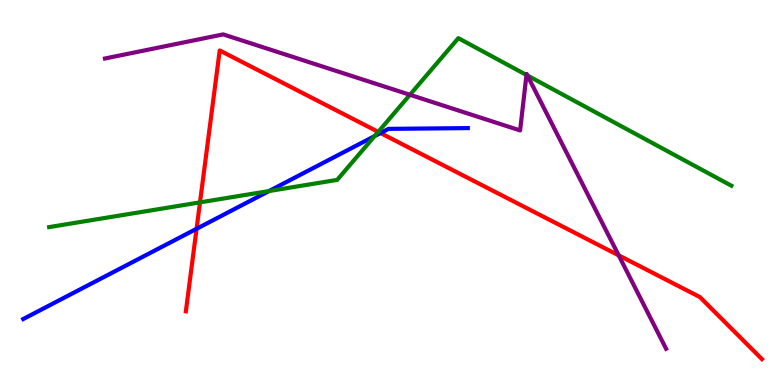[{'lines': ['blue', 'red'], 'intersections': [{'x': 2.54, 'y': 4.06}, {'x': 4.91, 'y': 6.54}]}, {'lines': ['green', 'red'], 'intersections': [{'x': 2.58, 'y': 4.74}, {'x': 4.88, 'y': 6.57}]}, {'lines': ['purple', 'red'], 'intersections': [{'x': 7.98, 'y': 3.37}]}, {'lines': ['blue', 'green'], 'intersections': [{'x': 3.47, 'y': 5.04}, {'x': 4.83, 'y': 6.47}]}, {'lines': ['blue', 'purple'], 'intersections': []}, {'lines': ['green', 'purple'], 'intersections': [{'x': 5.29, 'y': 7.54}, {'x': 6.79, 'y': 8.05}, {'x': 6.81, 'y': 8.04}]}]